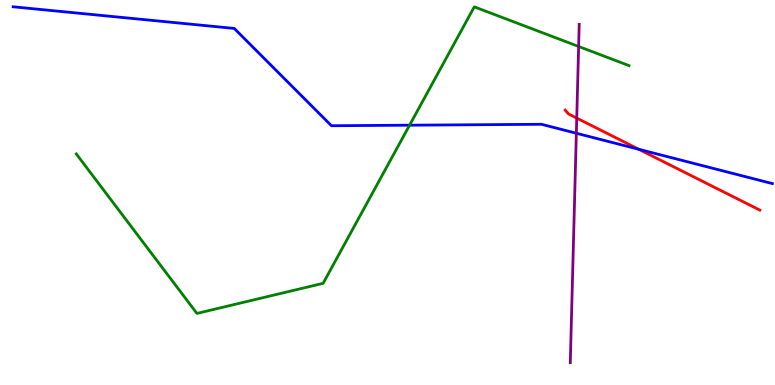[{'lines': ['blue', 'red'], 'intersections': [{'x': 8.24, 'y': 6.12}]}, {'lines': ['green', 'red'], 'intersections': []}, {'lines': ['purple', 'red'], 'intersections': [{'x': 7.44, 'y': 6.93}]}, {'lines': ['blue', 'green'], 'intersections': [{'x': 5.28, 'y': 6.75}]}, {'lines': ['blue', 'purple'], 'intersections': [{'x': 7.44, 'y': 6.54}]}, {'lines': ['green', 'purple'], 'intersections': [{'x': 7.47, 'y': 8.79}]}]